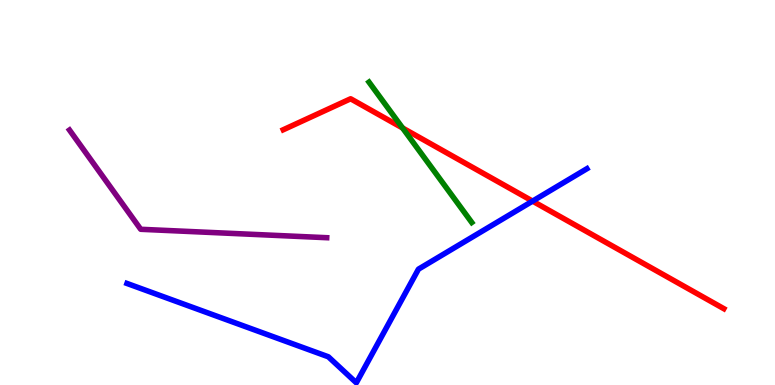[{'lines': ['blue', 'red'], 'intersections': [{'x': 6.87, 'y': 4.78}]}, {'lines': ['green', 'red'], 'intersections': [{'x': 5.19, 'y': 6.68}]}, {'lines': ['purple', 'red'], 'intersections': []}, {'lines': ['blue', 'green'], 'intersections': []}, {'lines': ['blue', 'purple'], 'intersections': []}, {'lines': ['green', 'purple'], 'intersections': []}]